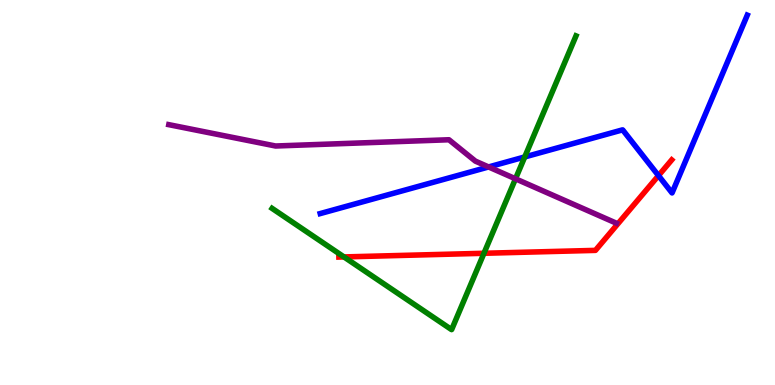[{'lines': ['blue', 'red'], 'intersections': [{'x': 8.5, 'y': 5.44}]}, {'lines': ['green', 'red'], 'intersections': [{'x': 4.44, 'y': 3.33}, {'x': 6.24, 'y': 3.42}]}, {'lines': ['purple', 'red'], 'intersections': []}, {'lines': ['blue', 'green'], 'intersections': [{'x': 6.77, 'y': 5.92}]}, {'lines': ['blue', 'purple'], 'intersections': [{'x': 6.3, 'y': 5.66}]}, {'lines': ['green', 'purple'], 'intersections': [{'x': 6.65, 'y': 5.36}]}]